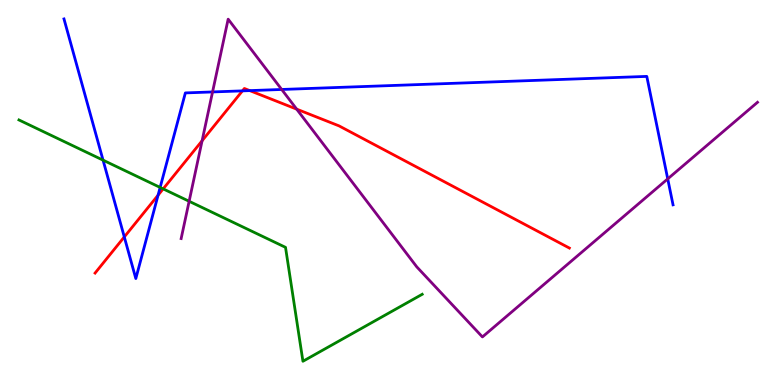[{'lines': ['blue', 'red'], 'intersections': [{'x': 1.6, 'y': 3.85}, {'x': 2.04, 'y': 4.93}, {'x': 3.13, 'y': 7.64}, {'x': 3.22, 'y': 7.65}]}, {'lines': ['green', 'red'], 'intersections': [{'x': 2.11, 'y': 5.09}]}, {'lines': ['purple', 'red'], 'intersections': [{'x': 2.61, 'y': 6.34}, {'x': 3.83, 'y': 7.16}]}, {'lines': ['blue', 'green'], 'intersections': [{'x': 1.33, 'y': 5.84}, {'x': 2.07, 'y': 5.13}]}, {'lines': ['blue', 'purple'], 'intersections': [{'x': 2.74, 'y': 7.61}, {'x': 3.63, 'y': 7.68}, {'x': 8.62, 'y': 5.35}]}, {'lines': ['green', 'purple'], 'intersections': [{'x': 2.44, 'y': 4.77}]}]